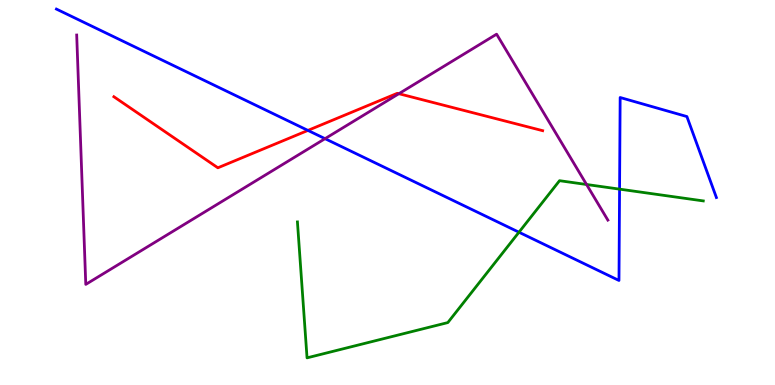[{'lines': ['blue', 'red'], 'intersections': [{'x': 3.97, 'y': 6.61}]}, {'lines': ['green', 'red'], 'intersections': []}, {'lines': ['purple', 'red'], 'intersections': [{'x': 5.15, 'y': 7.57}]}, {'lines': ['blue', 'green'], 'intersections': [{'x': 6.7, 'y': 3.97}, {'x': 7.99, 'y': 5.09}]}, {'lines': ['blue', 'purple'], 'intersections': [{'x': 4.19, 'y': 6.4}]}, {'lines': ['green', 'purple'], 'intersections': [{'x': 7.57, 'y': 5.21}]}]